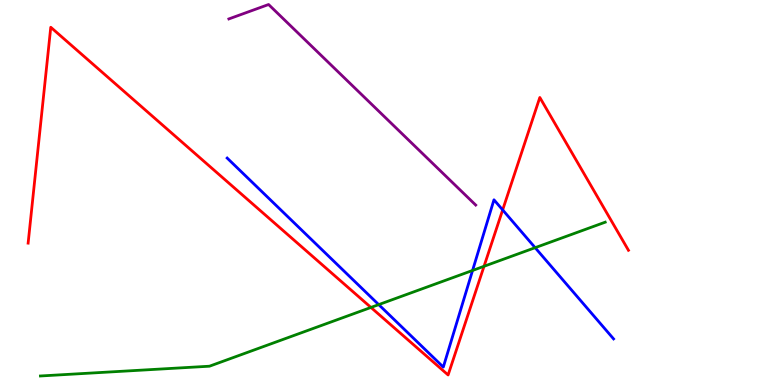[{'lines': ['blue', 'red'], 'intersections': [{'x': 6.49, 'y': 4.55}]}, {'lines': ['green', 'red'], 'intersections': [{'x': 4.79, 'y': 2.01}, {'x': 6.25, 'y': 3.08}]}, {'lines': ['purple', 'red'], 'intersections': []}, {'lines': ['blue', 'green'], 'intersections': [{'x': 4.89, 'y': 2.09}, {'x': 6.1, 'y': 2.98}, {'x': 6.91, 'y': 3.57}]}, {'lines': ['blue', 'purple'], 'intersections': []}, {'lines': ['green', 'purple'], 'intersections': []}]